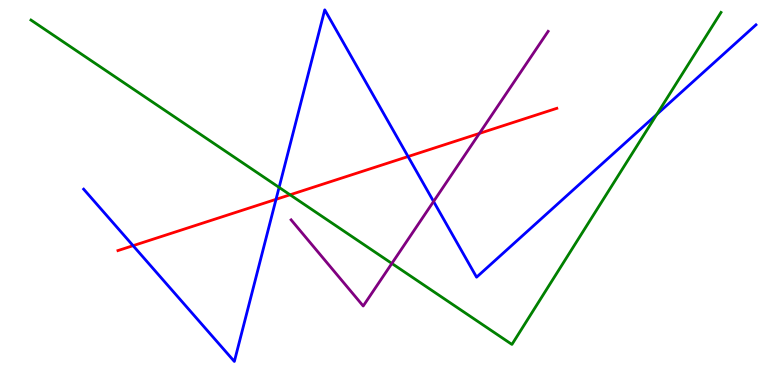[{'lines': ['blue', 'red'], 'intersections': [{'x': 1.72, 'y': 3.62}, {'x': 3.56, 'y': 4.82}, {'x': 5.27, 'y': 5.93}]}, {'lines': ['green', 'red'], 'intersections': [{'x': 3.74, 'y': 4.94}]}, {'lines': ['purple', 'red'], 'intersections': [{'x': 6.19, 'y': 6.53}]}, {'lines': ['blue', 'green'], 'intersections': [{'x': 3.6, 'y': 5.13}, {'x': 8.47, 'y': 7.03}]}, {'lines': ['blue', 'purple'], 'intersections': [{'x': 5.59, 'y': 4.77}]}, {'lines': ['green', 'purple'], 'intersections': [{'x': 5.06, 'y': 3.16}]}]